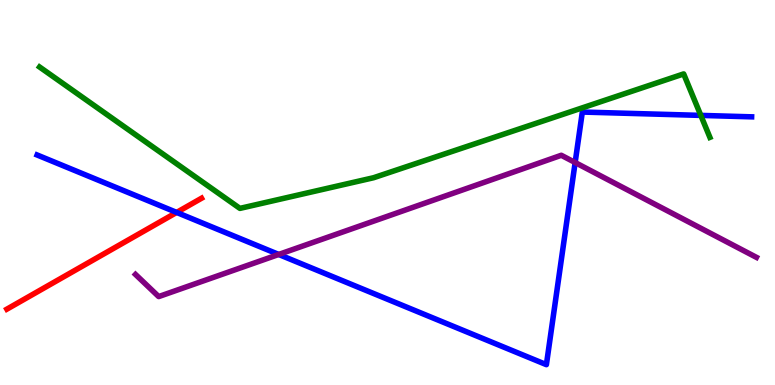[{'lines': ['blue', 'red'], 'intersections': [{'x': 2.28, 'y': 4.48}]}, {'lines': ['green', 'red'], 'intersections': []}, {'lines': ['purple', 'red'], 'intersections': []}, {'lines': ['blue', 'green'], 'intersections': [{'x': 9.04, 'y': 7.0}]}, {'lines': ['blue', 'purple'], 'intersections': [{'x': 3.6, 'y': 3.39}, {'x': 7.42, 'y': 5.78}]}, {'lines': ['green', 'purple'], 'intersections': []}]